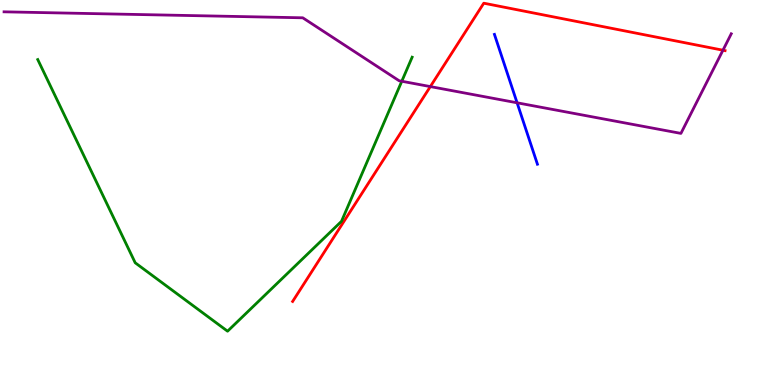[{'lines': ['blue', 'red'], 'intersections': []}, {'lines': ['green', 'red'], 'intersections': []}, {'lines': ['purple', 'red'], 'intersections': [{'x': 5.55, 'y': 7.75}, {'x': 9.33, 'y': 8.7}]}, {'lines': ['blue', 'green'], 'intersections': []}, {'lines': ['blue', 'purple'], 'intersections': [{'x': 6.67, 'y': 7.33}]}, {'lines': ['green', 'purple'], 'intersections': [{'x': 5.18, 'y': 7.89}]}]